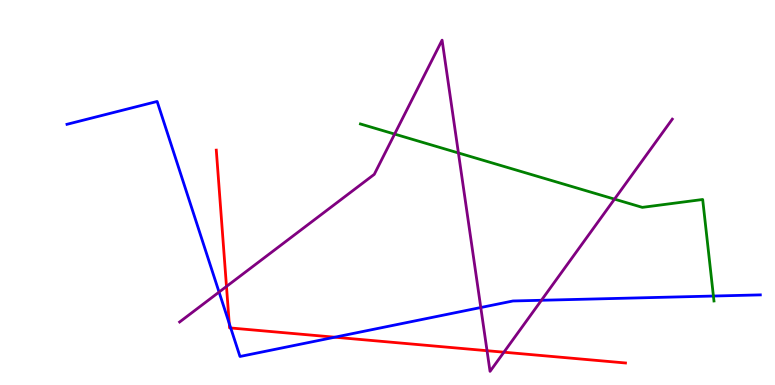[{'lines': ['blue', 'red'], 'intersections': [{'x': 2.96, 'y': 1.6}, {'x': 2.98, 'y': 1.48}, {'x': 4.32, 'y': 1.24}]}, {'lines': ['green', 'red'], 'intersections': []}, {'lines': ['purple', 'red'], 'intersections': [{'x': 2.92, 'y': 2.56}, {'x': 6.28, 'y': 0.891}, {'x': 6.5, 'y': 0.852}]}, {'lines': ['blue', 'green'], 'intersections': [{'x': 9.21, 'y': 2.31}]}, {'lines': ['blue', 'purple'], 'intersections': [{'x': 2.83, 'y': 2.41}, {'x': 6.2, 'y': 2.01}, {'x': 6.99, 'y': 2.2}]}, {'lines': ['green', 'purple'], 'intersections': [{'x': 5.09, 'y': 6.52}, {'x': 5.92, 'y': 6.03}, {'x': 7.93, 'y': 4.83}]}]